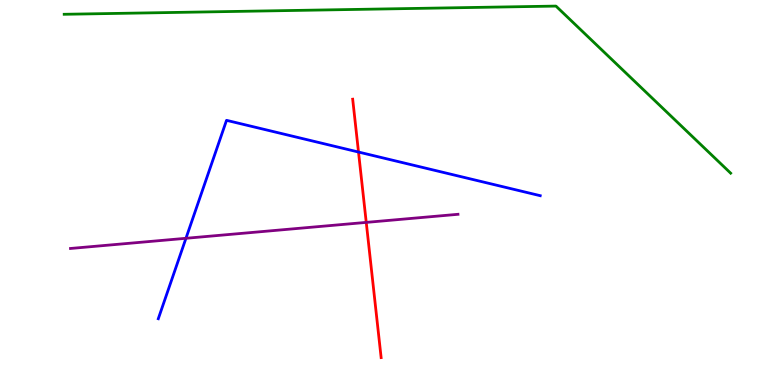[{'lines': ['blue', 'red'], 'intersections': [{'x': 4.63, 'y': 6.05}]}, {'lines': ['green', 'red'], 'intersections': []}, {'lines': ['purple', 'red'], 'intersections': [{'x': 4.73, 'y': 4.22}]}, {'lines': ['blue', 'green'], 'intersections': []}, {'lines': ['blue', 'purple'], 'intersections': [{'x': 2.4, 'y': 3.81}]}, {'lines': ['green', 'purple'], 'intersections': []}]